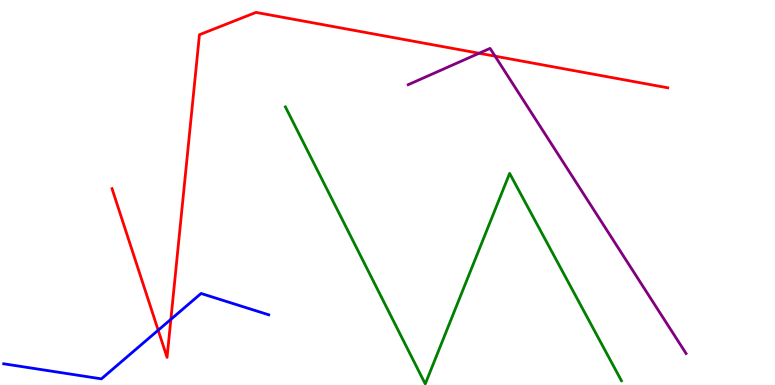[{'lines': ['blue', 'red'], 'intersections': [{'x': 2.04, 'y': 1.42}, {'x': 2.2, 'y': 1.71}]}, {'lines': ['green', 'red'], 'intersections': []}, {'lines': ['purple', 'red'], 'intersections': [{'x': 6.18, 'y': 8.62}, {'x': 6.39, 'y': 8.54}]}, {'lines': ['blue', 'green'], 'intersections': []}, {'lines': ['blue', 'purple'], 'intersections': []}, {'lines': ['green', 'purple'], 'intersections': []}]